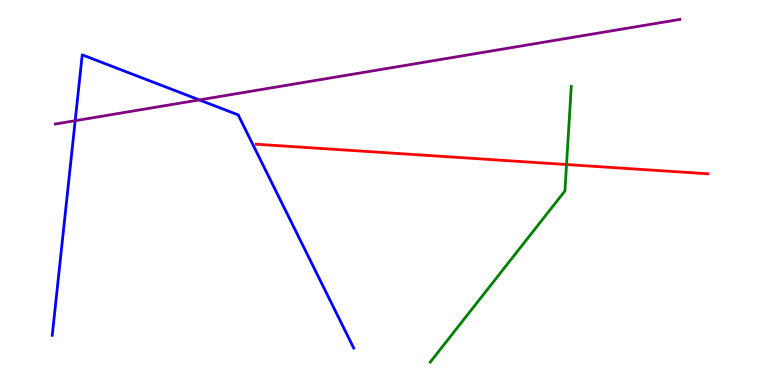[{'lines': ['blue', 'red'], 'intersections': []}, {'lines': ['green', 'red'], 'intersections': [{'x': 7.31, 'y': 5.73}]}, {'lines': ['purple', 'red'], 'intersections': []}, {'lines': ['blue', 'green'], 'intersections': []}, {'lines': ['blue', 'purple'], 'intersections': [{'x': 0.97, 'y': 6.86}, {'x': 2.57, 'y': 7.4}]}, {'lines': ['green', 'purple'], 'intersections': []}]